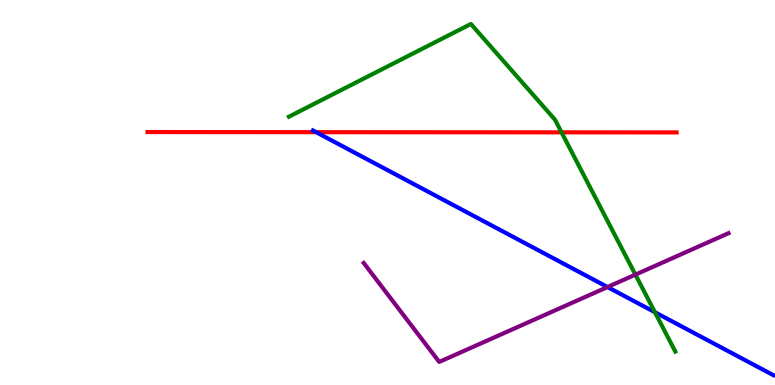[{'lines': ['blue', 'red'], 'intersections': [{'x': 4.08, 'y': 6.57}]}, {'lines': ['green', 'red'], 'intersections': [{'x': 7.25, 'y': 6.56}]}, {'lines': ['purple', 'red'], 'intersections': []}, {'lines': ['blue', 'green'], 'intersections': [{'x': 8.45, 'y': 1.89}]}, {'lines': ['blue', 'purple'], 'intersections': [{'x': 7.84, 'y': 2.54}]}, {'lines': ['green', 'purple'], 'intersections': [{'x': 8.2, 'y': 2.87}]}]